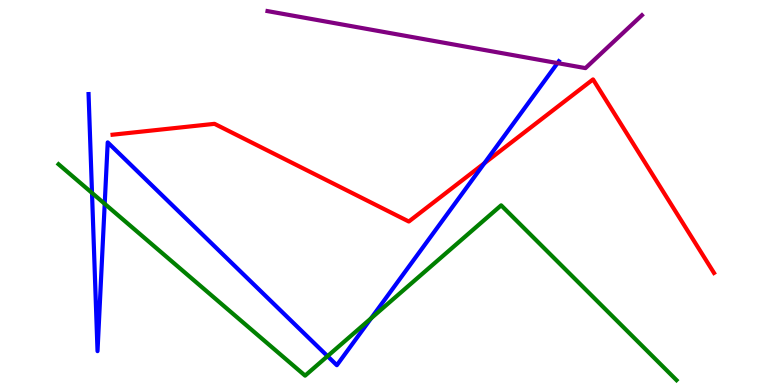[{'lines': ['blue', 'red'], 'intersections': [{'x': 6.25, 'y': 5.76}]}, {'lines': ['green', 'red'], 'intersections': []}, {'lines': ['purple', 'red'], 'intersections': []}, {'lines': ['blue', 'green'], 'intersections': [{'x': 1.19, 'y': 4.99}, {'x': 1.35, 'y': 4.71}, {'x': 4.23, 'y': 0.749}, {'x': 4.79, 'y': 1.73}]}, {'lines': ['blue', 'purple'], 'intersections': [{'x': 7.19, 'y': 8.36}]}, {'lines': ['green', 'purple'], 'intersections': []}]